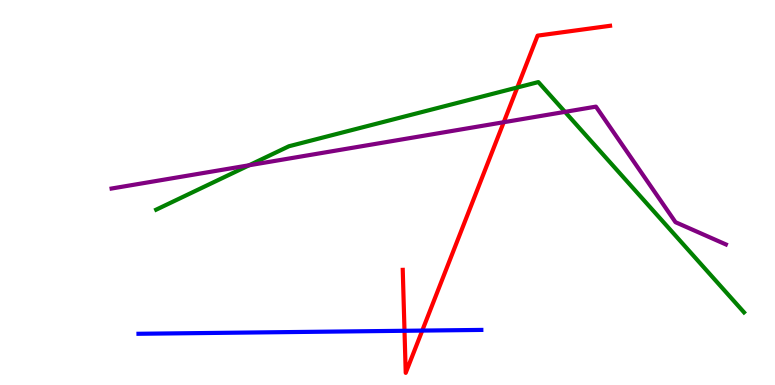[{'lines': ['blue', 'red'], 'intersections': [{'x': 5.22, 'y': 1.41}, {'x': 5.45, 'y': 1.41}]}, {'lines': ['green', 'red'], 'intersections': [{'x': 6.68, 'y': 7.73}]}, {'lines': ['purple', 'red'], 'intersections': [{'x': 6.5, 'y': 6.83}]}, {'lines': ['blue', 'green'], 'intersections': []}, {'lines': ['blue', 'purple'], 'intersections': []}, {'lines': ['green', 'purple'], 'intersections': [{'x': 3.21, 'y': 5.71}, {'x': 7.29, 'y': 7.09}]}]